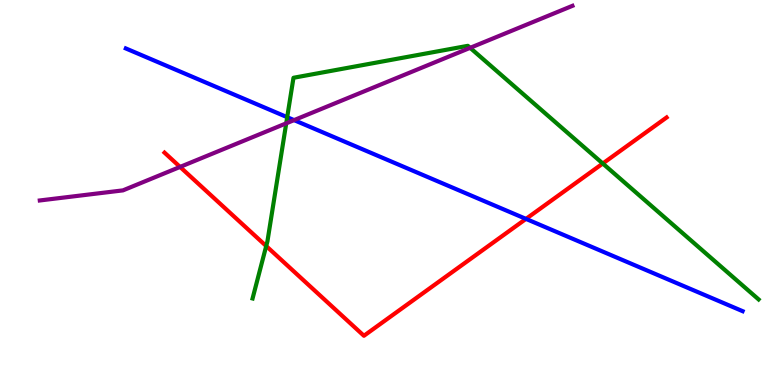[{'lines': ['blue', 'red'], 'intersections': [{'x': 6.79, 'y': 4.31}]}, {'lines': ['green', 'red'], 'intersections': [{'x': 3.43, 'y': 3.61}, {'x': 7.78, 'y': 5.75}]}, {'lines': ['purple', 'red'], 'intersections': [{'x': 2.32, 'y': 5.66}]}, {'lines': ['blue', 'green'], 'intersections': [{'x': 3.71, 'y': 6.96}]}, {'lines': ['blue', 'purple'], 'intersections': [{'x': 3.79, 'y': 6.88}]}, {'lines': ['green', 'purple'], 'intersections': [{'x': 3.69, 'y': 6.8}, {'x': 6.07, 'y': 8.76}]}]